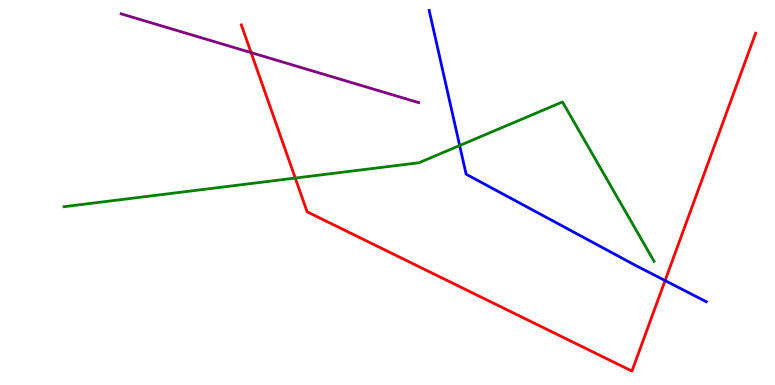[{'lines': ['blue', 'red'], 'intersections': [{'x': 8.58, 'y': 2.71}]}, {'lines': ['green', 'red'], 'intersections': [{'x': 3.81, 'y': 5.38}]}, {'lines': ['purple', 'red'], 'intersections': [{'x': 3.24, 'y': 8.63}]}, {'lines': ['blue', 'green'], 'intersections': [{'x': 5.93, 'y': 6.22}]}, {'lines': ['blue', 'purple'], 'intersections': []}, {'lines': ['green', 'purple'], 'intersections': []}]